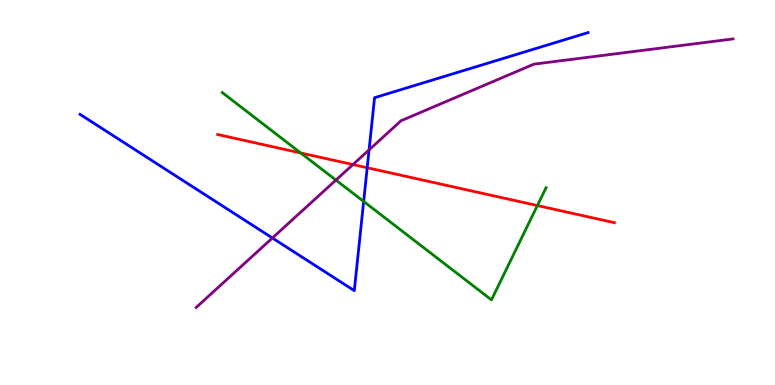[{'lines': ['blue', 'red'], 'intersections': [{'x': 4.74, 'y': 5.64}]}, {'lines': ['green', 'red'], 'intersections': [{'x': 3.88, 'y': 6.03}, {'x': 6.93, 'y': 4.66}]}, {'lines': ['purple', 'red'], 'intersections': [{'x': 4.55, 'y': 5.73}]}, {'lines': ['blue', 'green'], 'intersections': [{'x': 4.69, 'y': 4.77}]}, {'lines': ['blue', 'purple'], 'intersections': [{'x': 3.51, 'y': 3.82}, {'x': 4.76, 'y': 6.11}]}, {'lines': ['green', 'purple'], 'intersections': [{'x': 4.33, 'y': 5.32}]}]